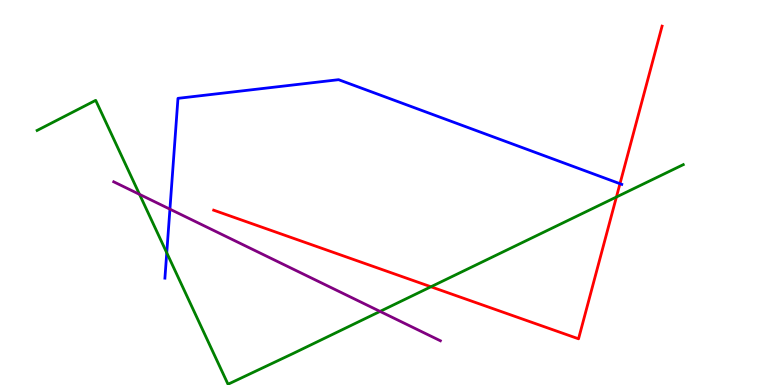[{'lines': ['blue', 'red'], 'intersections': [{'x': 8.0, 'y': 5.23}]}, {'lines': ['green', 'red'], 'intersections': [{'x': 5.56, 'y': 2.55}, {'x': 7.95, 'y': 4.88}]}, {'lines': ['purple', 'red'], 'intersections': []}, {'lines': ['blue', 'green'], 'intersections': [{'x': 2.15, 'y': 3.43}]}, {'lines': ['blue', 'purple'], 'intersections': [{'x': 2.19, 'y': 4.57}]}, {'lines': ['green', 'purple'], 'intersections': [{'x': 1.8, 'y': 4.95}, {'x': 4.9, 'y': 1.91}]}]